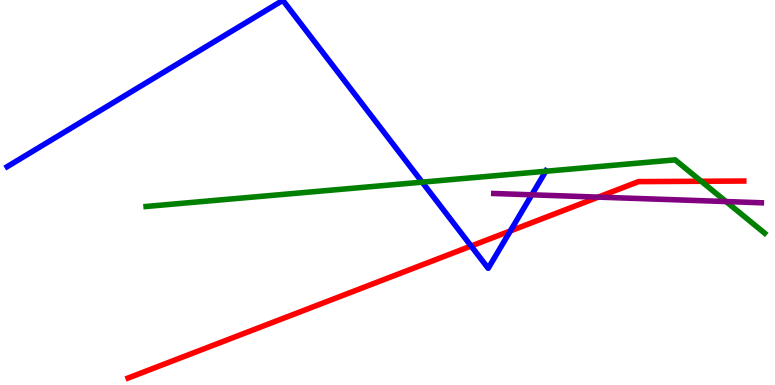[{'lines': ['blue', 'red'], 'intersections': [{'x': 6.08, 'y': 3.61}, {'x': 6.59, 'y': 4.0}]}, {'lines': ['green', 'red'], 'intersections': [{'x': 9.05, 'y': 5.29}]}, {'lines': ['purple', 'red'], 'intersections': [{'x': 7.72, 'y': 4.88}]}, {'lines': ['blue', 'green'], 'intersections': [{'x': 5.45, 'y': 5.27}, {'x': 7.04, 'y': 5.55}]}, {'lines': ['blue', 'purple'], 'intersections': [{'x': 6.86, 'y': 4.94}]}, {'lines': ['green', 'purple'], 'intersections': [{'x': 9.37, 'y': 4.76}]}]